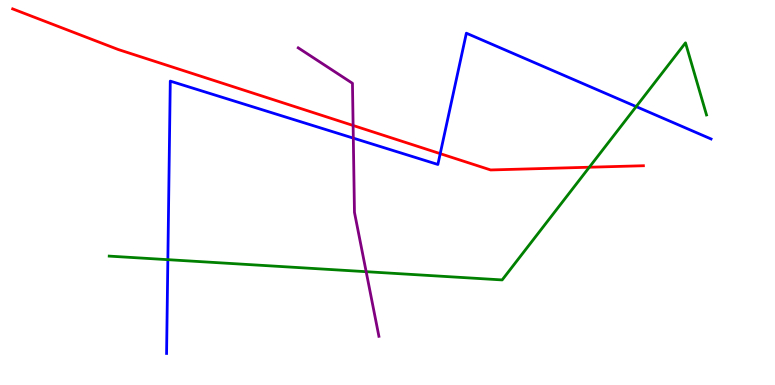[{'lines': ['blue', 'red'], 'intersections': [{'x': 5.68, 'y': 6.01}]}, {'lines': ['green', 'red'], 'intersections': [{'x': 7.6, 'y': 5.66}]}, {'lines': ['purple', 'red'], 'intersections': [{'x': 4.56, 'y': 6.74}]}, {'lines': ['blue', 'green'], 'intersections': [{'x': 2.17, 'y': 3.26}, {'x': 8.21, 'y': 7.23}]}, {'lines': ['blue', 'purple'], 'intersections': [{'x': 4.56, 'y': 6.41}]}, {'lines': ['green', 'purple'], 'intersections': [{'x': 4.72, 'y': 2.94}]}]